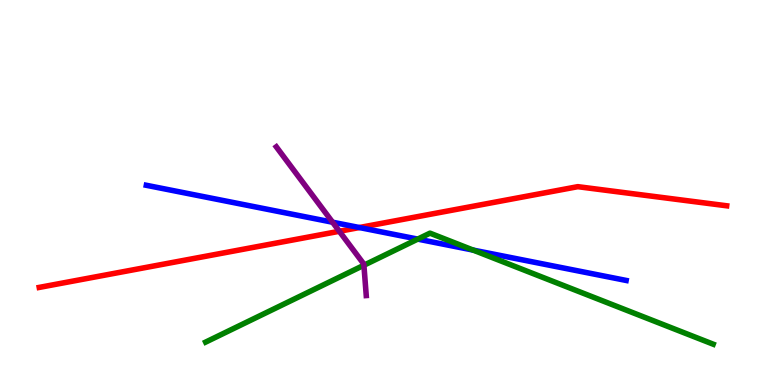[{'lines': ['blue', 'red'], 'intersections': [{'x': 4.64, 'y': 4.09}]}, {'lines': ['green', 'red'], 'intersections': []}, {'lines': ['purple', 'red'], 'intersections': [{'x': 4.38, 'y': 3.99}]}, {'lines': ['blue', 'green'], 'intersections': [{'x': 5.39, 'y': 3.79}, {'x': 6.11, 'y': 3.5}]}, {'lines': ['blue', 'purple'], 'intersections': [{'x': 4.29, 'y': 4.23}]}, {'lines': ['green', 'purple'], 'intersections': [{'x': 4.7, 'y': 3.11}]}]